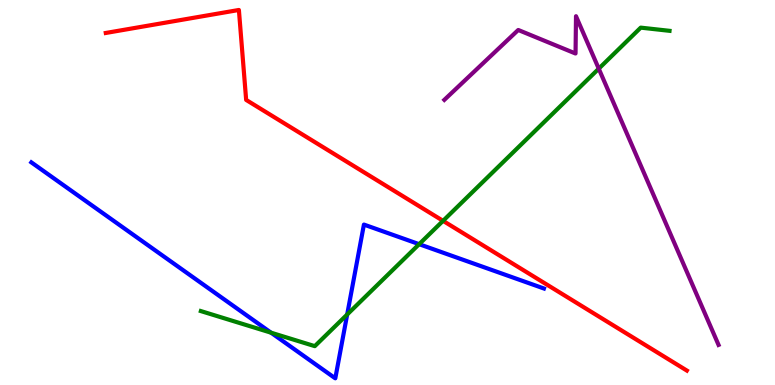[{'lines': ['blue', 'red'], 'intersections': []}, {'lines': ['green', 'red'], 'intersections': [{'x': 5.72, 'y': 4.26}]}, {'lines': ['purple', 'red'], 'intersections': []}, {'lines': ['blue', 'green'], 'intersections': [{'x': 3.5, 'y': 1.36}, {'x': 4.48, 'y': 1.83}, {'x': 5.41, 'y': 3.66}]}, {'lines': ['blue', 'purple'], 'intersections': []}, {'lines': ['green', 'purple'], 'intersections': [{'x': 7.73, 'y': 8.22}]}]